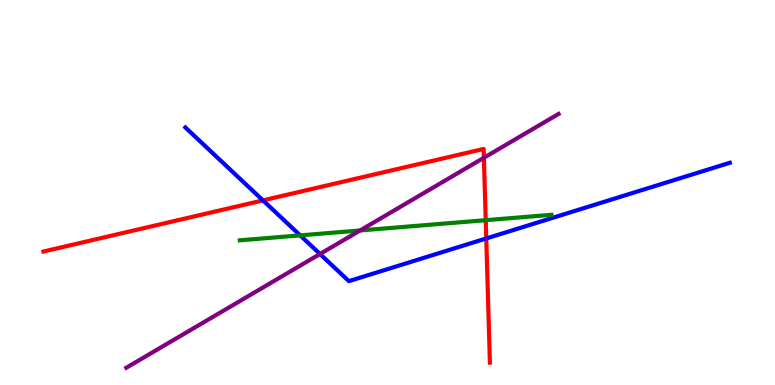[{'lines': ['blue', 'red'], 'intersections': [{'x': 3.39, 'y': 4.8}, {'x': 6.27, 'y': 3.81}]}, {'lines': ['green', 'red'], 'intersections': [{'x': 6.27, 'y': 4.28}]}, {'lines': ['purple', 'red'], 'intersections': [{'x': 6.24, 'y': 5.9}]}, {'lines': ['blue', 'green'], 'intersections': [{'x': 3.87, 'y': 3.89}]}, {'lines': ['blue', 'purple'], 'intersections': [{'x': 4.13, 'y': 3.4}]}, {'lines': ['green', 'purple'], 'intersections': [{'x': 4.65, 'y': 4.01}]}]